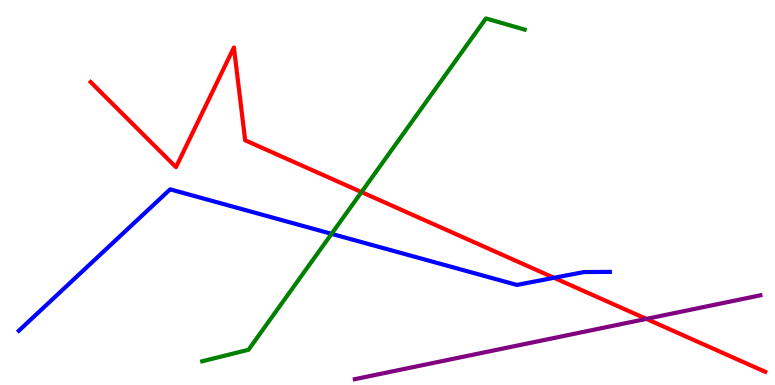[{'lines': ['blue', 'red'], 'intersections': [{'x': 7.15, 'y': 2.78}]}, {'lines': ['green', 'red'], 'intersections': [{'x': 4.66, 'y': 5.01}]}, {'lines': ['purple', 'red'], 'intersections': [{'x': 8.34, 'y': 1.72}]}, {'lines': ['blue', 'green'], 'intersections': [{'x': 4.28, 'y': 3.93}]}, {'lines': ['blue', 'purple'], 'intersections': []}, {'lines': ['green', 'purple'], 'intersections': []}]